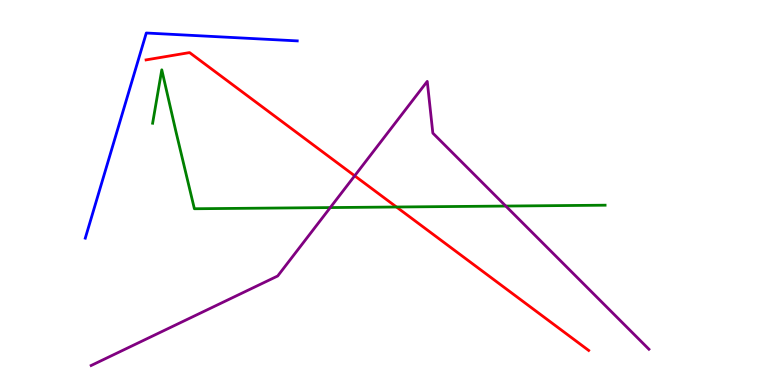[{'lines': ['blue', 'red'], 'intersections': []}, {'lines': ['green', 'red'], 'intersections': [{'x': 5.12, 'y': 4.62}]}, {'lines': ['purple', 'red'], 'intersections': [{'x': 4.58, 'y': 5.43}]}, {'lines': ['blue', 'green'], 'intersections': []}, {'lines': ['blue', 'purple'], 'intersections': []}, {'lines': ['green', 'purple'], 'intersections': [{'x': 4.26, 'y': 4.61}, {'x': 6.53, 'y': 4.65}]}]